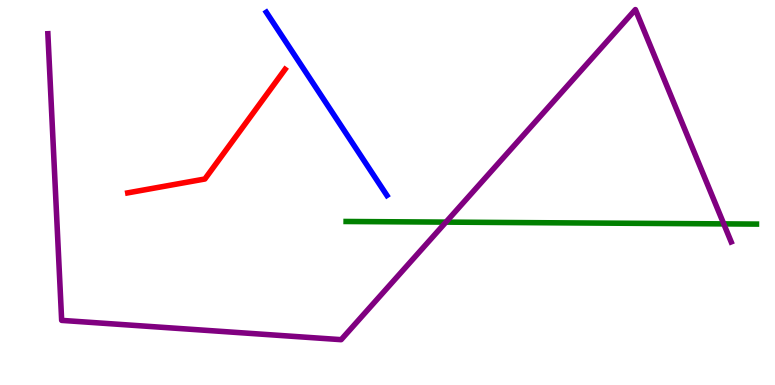[{'lines': ['blue', 'red'], 'intersections': []}, {'lines': ['green', 'red'], 'intersections': []}, {'lines': ['purple', 'red'], 'intersections': []}, {'lines': ['blue', 'green'], 'intersections': []}, {'lines': ['blue', 'purple'], 'intersections': []}, {'lines': ['green', 'purple'], 'intersections': [{'x': 5.75, 'y': 4.23}, {'x': 9.34, 'y': 4.18}]}]